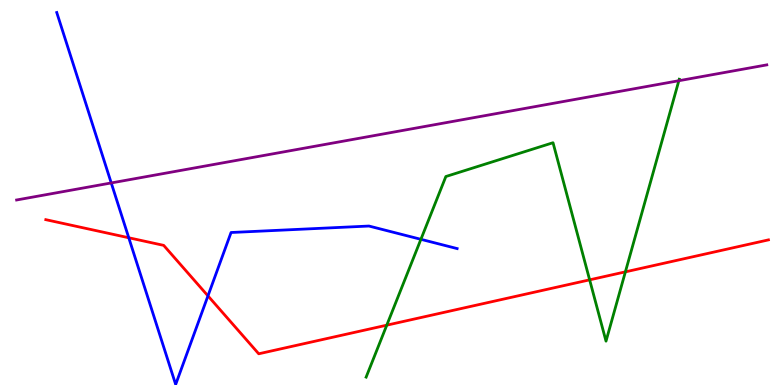[{'lines': ['blue', 'red'], 'intersections': [{'x': 1.66, 'y': 3.82}, {'x': 2.68, 'y': 2.31}]}, {'lines': ['green', 'red'], 'intersections': [{'x': 4.99, 'y': 1.55}, {'x': 7.61, 'y': 2.73}, {'x': 8.07, 'y': 2.94}]}, {'lines': ['purple', 'red'], 'intersections': []}, {'lines': ['blue', 'green'], 'intersections': [{'x': 5.43, 'y': 3.78}]}, {'lines': ['blue', 'purple'], 'intersections': [{'x': 1.44, 'y': 5.25}]}, {'lines': ['green', 'purple'], 'intersections': [{'x': 8.76, 'y': 7.9}]}]